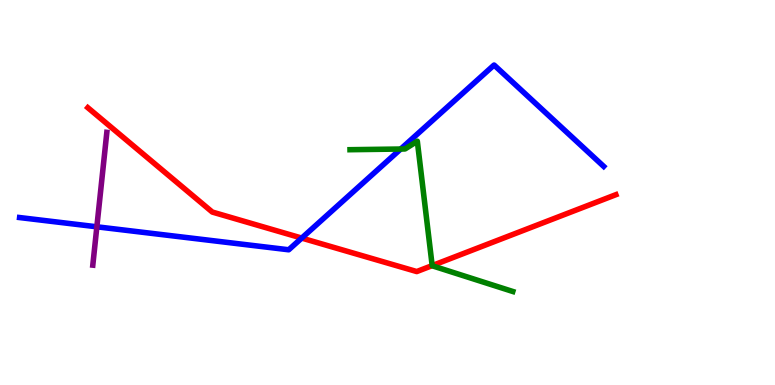[{'lines': ['blue', 'red'], 'intersections': [{'x': 3.89, 'y': 3.82}]}, {'lines': ['green', 'red'], 'intersections': [{'x': 5.58, 'y': 3.1}]}, {'lines': ['purple', 'red'], 'intersections': []}, {'lines': ['blue', 'green'], 'intersections': [{'x': 5.17, 'y': 6.13}]}, {'lines': ['blue', 'purple'], 'intersections': [{'x': 1.25, 'y': 4.11}]}, {'lines': ['green', 'purple'], 'intersections': []}]